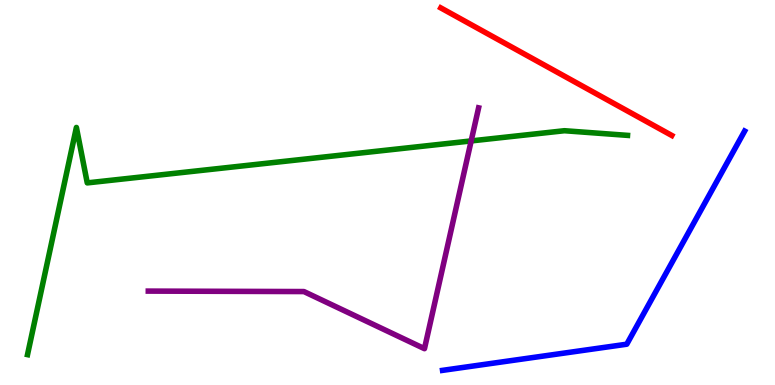[{'lines': ['blue', 'red'], 'intersections': []}, {'lines': ['green', 'red'], 'intersections': []}, {'lines': ['purple', 'red'], 'intersections': []}, {'lines': ['blue', 'green'], 'intersections': []}, {'lines': ['blue', 'purple'], 'intersections': []}, {'lines': ['green', 'purple'], 'intersections': [{'x': 6.08, 'y': 6.34}]}]